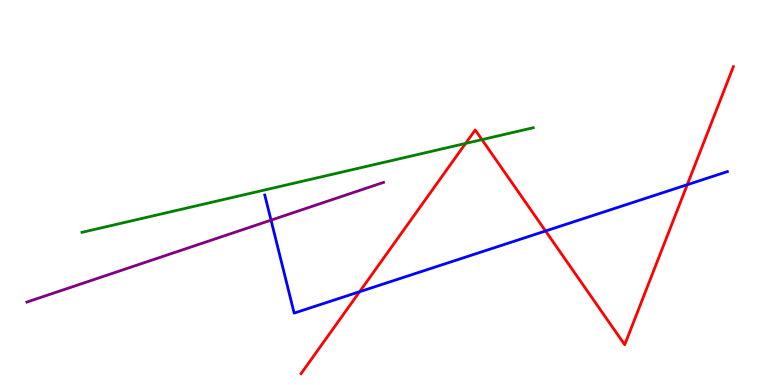[{'lines': ['blue', 'red'], 'intersections': [{'x': 4.64, 'y': 2.42}, {'x': 7.04, 'y': 4.0}, {'x': 8.87, 'y': 5.2}]}, {'lines': ['green', 'red'], 'intersections': [{'x': 6.01, 'y': 6.27}, {'x': 6.22, 'y': 6.37}]}, {'lines': ['purple', 'red'], 'intersections': []}, {'lines': ['blue', 'green'], 'intersections': []}, {'lines': ['blue', 'purple'], 'intersections': [{'x': 3.5, 'y': 4.28}]}, {'lines': ['green', 'purple'], 'intersections': []}]